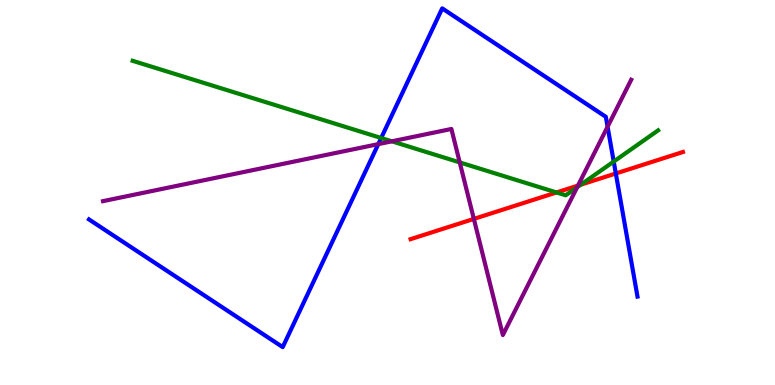[{'lines': ['blue', 'red'], 'intersections': [{'x': 7.95, 'y': 5.49}]}, {'lines': ['green', 'red'], 'intersections': [{'x': 7.18, 'y': 5.0}, {'x': 7.49, 'y': 5.2}]}, {'lines': ['purple', 'red'], 'intersections': [{'x': 6.11, 'y': 4.31}, {'x': 7.46, 'y': 5.18}]}, {'lines': ['blue', 'green'], 'intersections': [{'x': 4.92, 'y': 6.42}, {'x': 7.92, 'y': 5.8}]}, {'lines': ['blue', 'purple'], 'intersections': [{'x': 4.88, 'y': 6.26}, {'x': 7.84, 'y': 6.71}]}, {'lines': ['green', 'purple'], 'intersections': [{'x': 5.06, 'y': 6.33}, {'x': 5.93, 'y': 5.78}, {'x': 7.45, 'y': 5.14}]}]